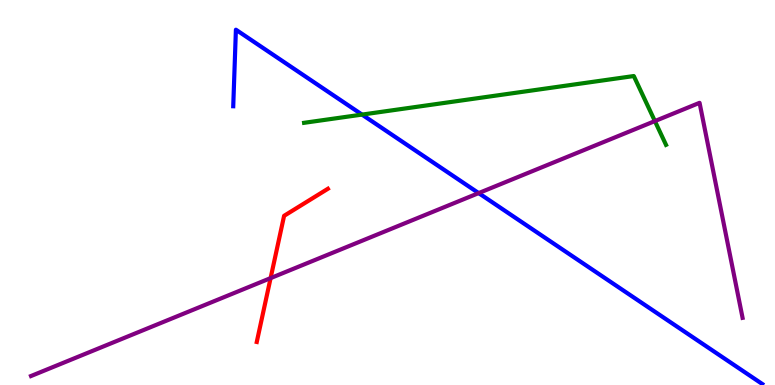[{'lines': ['blue', 'red'], 'intersections': []}, {'lines': ['green', 'red'], 'intersections': []}, {'lines': ['purple', 'red'], 'intersections': [{'x': 3.49, 'y': 2.78}]}, {'lines': ['blue', 'green'], 'intersections': [{'x': 4.67, 'y': 7.02}]}, {'lines': ['blue', 'purple'], 'intersections': [{'x': 6.18, 'y': 4.98}]}, {'lines': ['green', 'purple'], 'intersections': [{'x': 8.45, 'y': 6.85}]}]